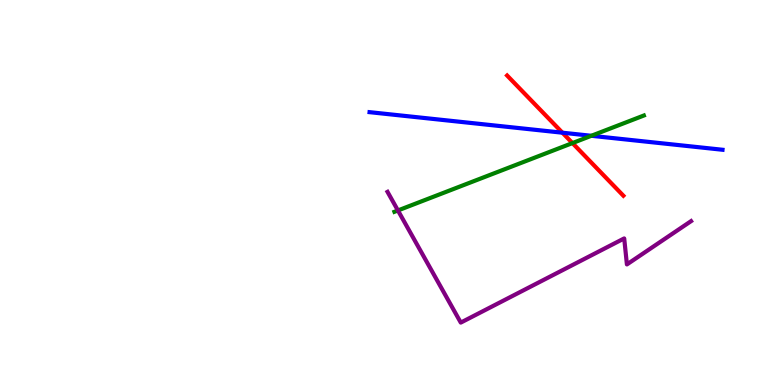[{'lines': ['blue', 'red'], 'intersections': [{'x': 7.26, 'y': 6.55}]}, {'lines': ['green', 'red'], 'intersections': [{'x': 7.39, 'y': 6.28}]}, {'lines': ['purple', 'red'], 'intersections': []}, {'lines': ['blue', 'green'], 'intersections': [{'x': 7.63, 'y': 6.47}]}, {'lines': ['blue', 'purple'], 'intersections': []}, {'lines': ['green', 'purple'], 'intersections': [{'x': 5.13, 'y': 4.53}]}]